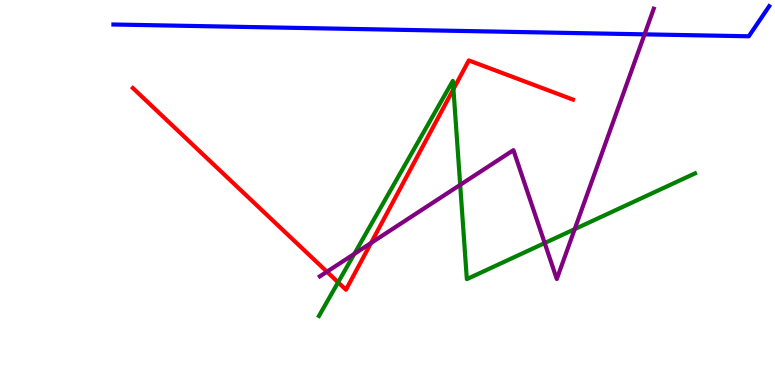[{'lines': ['blue', 'red'], 'intersections': []}, {'lines': ['green', 'red'], 'intersections': [{'x': 4.36, 'y': 2.67}, {'x': 5.85, 'y': 7.68}]}, {'lines': ['purple', 'red'], 'intersections': [{'x': 4.22, 'y': 2.94}, {'x': 4.79, 'y': 3.69}]}, {'lines': ['blue', 'green'], 'intersections': []}, {'lines': ['blue', 'purple'], 'intersections': [{'x': 8.32, 'y': 9.11}]}, {'lines': ['green', 'purple'], 'intersections': [{'x': 4.57, 'y': 3.41}, {'x': 5.94, 'y': 5.2}, {'x': 7.03, 'y': 3.69}, {'x': 7.42, 'y': 4.05}]}]